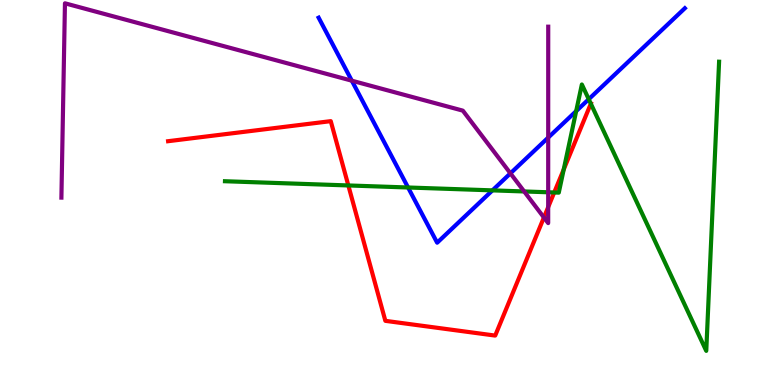[{'lines': ['blue', 'red'], 'intersections': []}, {'lines': ['green', 'red'], 'intersections': [{'x': 4.49, 'y': 5.18}, {'x': 7.15, 'y': 5.0}, {'x': 7.27, 'y': 5.6}, {'x': 7.62, 'y': 7.31}]}, {'lines': ['purple', 'red'], 'intersections': [{'x': 7.02, 'y': 4.35}, {'x': 7.07, 'y': 4.62}]}, {'lines': ['blue', 'green'], 'intersections': [{'x': 5.27, 'y': 5.13}, {'x': 6.35, 'y': 5.06}, {'x': 7.43, 'y': 7.11}, {'x': 7.6, 'y': 7.42}]}, {'lines': ['blue', 'purple'], 'intersections': [{'x': 4.54, 'y': 7.9}, {'x': 6.59, 'y': 5.5}, {'x': 7.07, 'y': 6.43}]}, {'lines': ['green', 'purple'], 'intersections': [{'x': 6.76, 'y': 5.03}, {'x': 7.07, 'y': 5.01}]}]